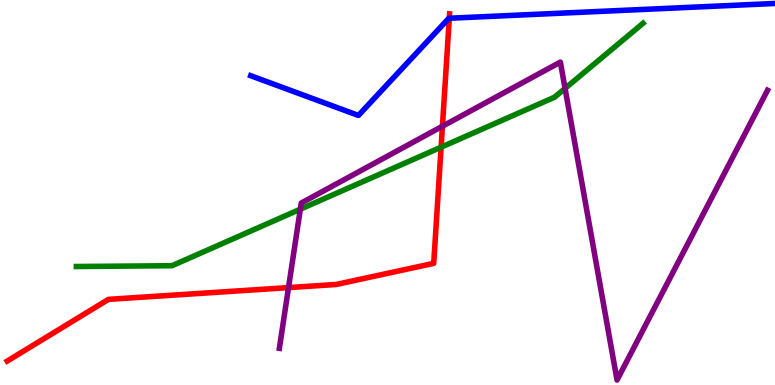[{'lines': ['blue', 'red'], 'intersections': [{'x': 5.8, 'y': 9.53}]}, {'lines': ['green', 'red'], 'intersections': [{'x': 5.69, 'y': 6.18}]}, {'lines': ['purple', 'red'], 'intersections': [{'x': 3.72, 'y': 2.53}, {'x': 5.71, 'y': 6.72}]}, {'lines': ['blue', 'green'], 'intersections': []}, {'lines': ['blue', 'purple'], 'intersections': []}, {'lines': ['green', 'purple'], 'intersections': [{'x': 3.88, 'y': 4.57}, {'x': 7.29, 'y': 7.7}]}]